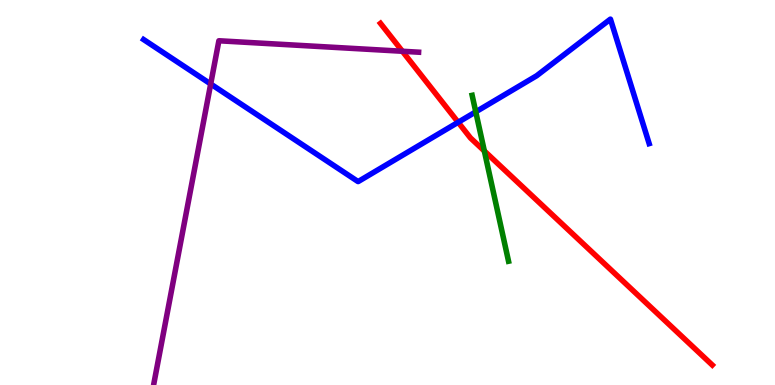[{'lines': ['blue', 'red'], 'intersections': [{'x': 5.91, 'y': 6.82}]}, {'lines': ['green', 'red'], 'intersections': [{'x': 6.25, 'y': 6.08}]}, {'lines': ['purple', 'red'], 'intersections': [{'x': 5.19, 'y': 8.67}]}, {'lines': ['blue', 'green'], 'intersections': [{'x': 6.14, 'y': 7.09}]}, {'lines': ['blue', 'purple'], 'intersections': [{'x': 2.72, 'y': 7.82}]}, {'lines': ['green', 'purple'], 'intersections': []}]